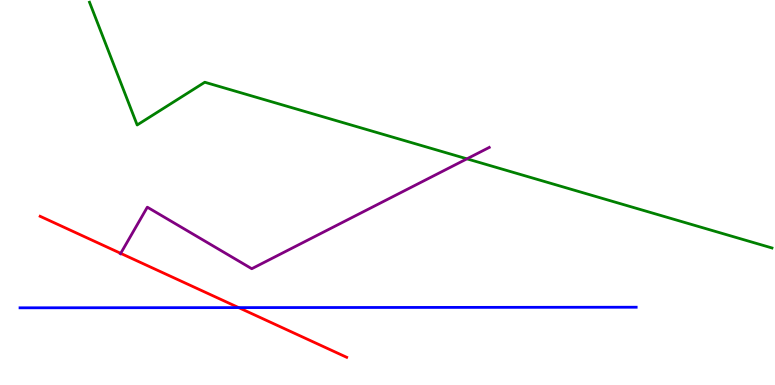[{'lines': ['blue', 'red'], 'intersections': [{'x': 3.08, 'y': 2.01}]}, {'lines': ['green', 'red'], 'intersections': []}, {'lines': ['purple', 'red'], 'intersections': [{'x': 1.56, 'y': 3.42}]}, {'lines': ['blue', 'green'], 'intersections': []}, {'lines': ['blue', 'purple'], 'intersections': []}, {'lines': ['green', 'purple'], 'intersections': [{'x': 6.02, 'y': 5.87}]}]